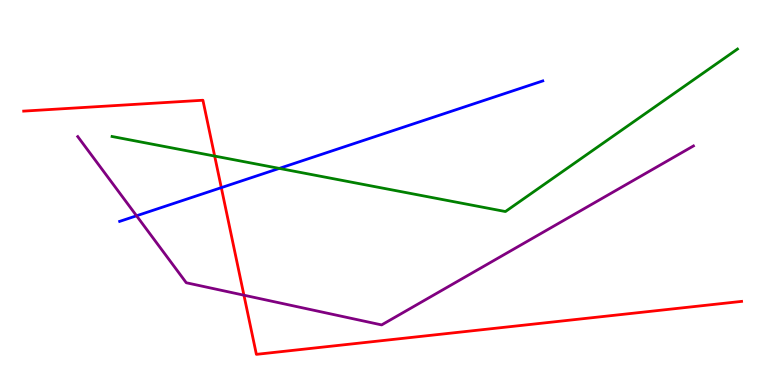[{'lines': ['blue', 'red'], 'intersections': [{'x': 2.86, 'y': 5.13}]}, {'lines': ['green', 'red'], 'intersections': [{'x': 2.77, 'y': 5.95}]}, {'lines': ['purple', 'red'], 'intersections': [{'x': 3.15, 'y': 2.33}]}, {'lines': ['blue', 'green'], 'intersections': [{'x': 3.6, 'y': 5.63}]}, {'lines': ['blue', 'purple'], 'intersections': [{'x': 1.76, 'y': 4.4}]}, {'lines': ['green', 'purple'], 'intersections': []}]